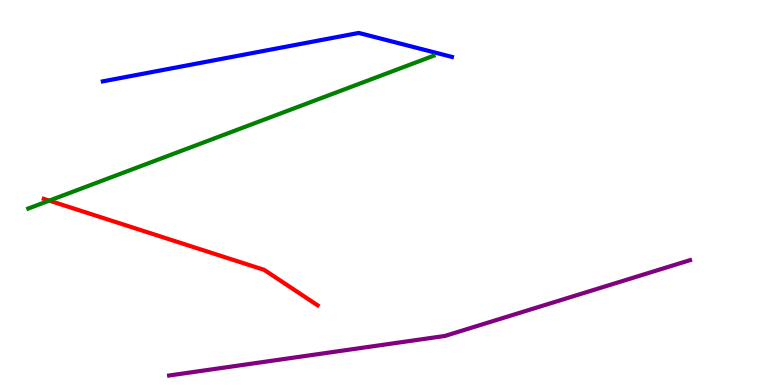[{'lines': ['blue', 'red'], 'intersections': []}, {'lines': ['green', 'red'], 'intersections': [{'x': 0.636, 'y': 4.79}]}, {'lines': ['purple', 'red'], 'intersections': []}, {'lines': ['blue', 'green'], 'intersections': []}, {'lines': ['blue', 'purple'], 'intersections': []}, {'lines': ['green', 'purple'], 'intersections': []}]